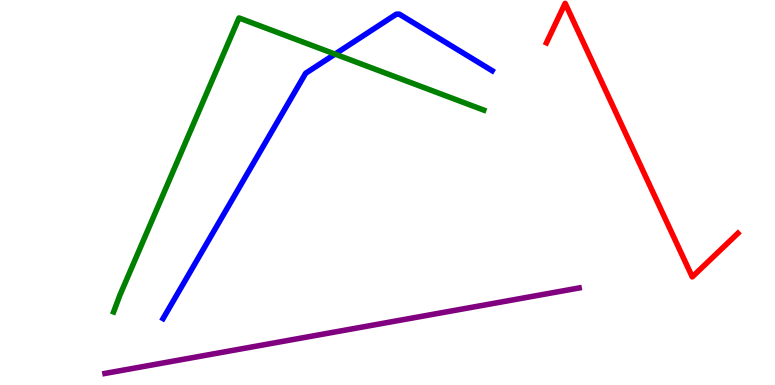[{'lines': ['blue', 'red'], 'intersections': []}, {'lines': ['green', 'red'], 'intersections': []}, {'lines': ['purple', 'red'], 'intersections': []}, {'lines': ['blue', 'green'], 'intersections': [{'x': 4.32, 'y': 8.59}]}, {'lines': ['blue', 'purple'], 'intersections': []}, {'lines': ['green', 'purple'], 'intersections': []}]